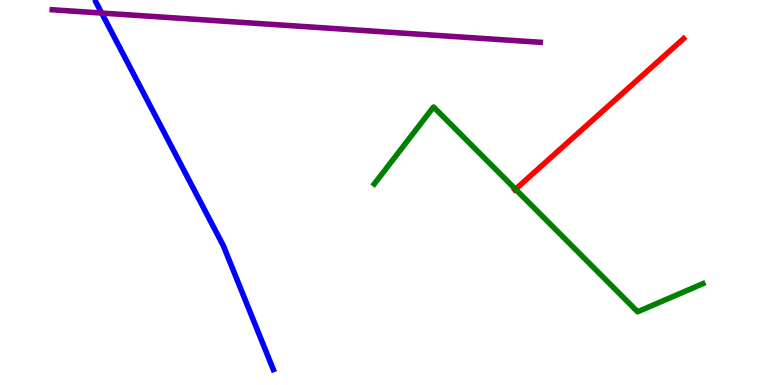[{'lines': ['blue', 'red'], 'intersections': []}, {'lines': ['green', 'red'], 'intersections': [{'x': 6.65, 'y': 5.08}]}, {'lines': ['purple', 'red'], 'intersections': []}, {'lines': ['blue', 'green'], 'intersections': []}, {'lines': ['blue', 'purple'], 'intersections': [{'x': 1.31, 'y': 9.66}]}, {'lines': ['green', 'purple'], 'intersections': []}]